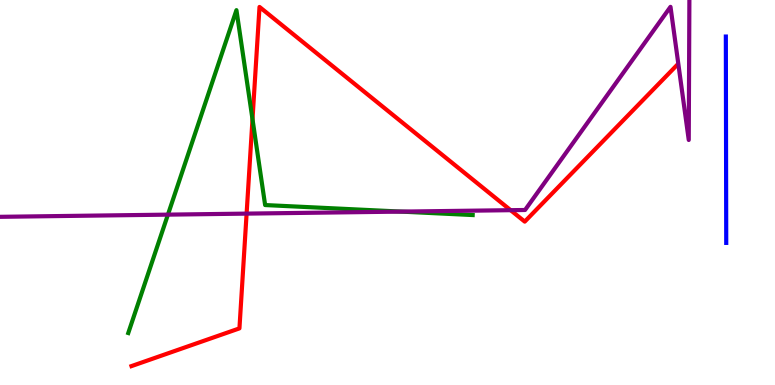[{'lines': ['blue', 'red'], 'intersections': []}, {'lines': ['green', 'red'], 'intersections': [{'x': 3.26, 'y': 6.9}]}, {'lines': ['purple', 'red'], 'intersections': [{'x': 3.18, 'y': 4.45}, {'x': 6.59, 'y': 4.54}]}, {'lines': ['blue', 'green'], 'intersections': []}, {'lines': ['blue', 'purple'], 'intersections': []}, {'lines': ['green', 'purple'], 'intersections': [{'x': 2.17, 'y': 4.42}, {'x': 5.18, 'y': 4.5}]}]